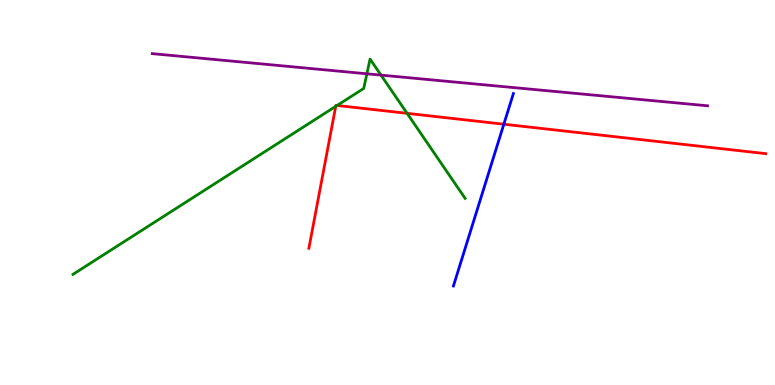[{'lines': ['blue', 'red'], 'intersections': [{'x': 6.5, 'y': 6.77}]}, {'lines': ['green', 'red'], 'intersections': [{'x': 4.33, 'y': 7.24}, {'x': 4.35, 'y': 7.26}, {'x': 5.25, 'y': 7.06}]}, {'lines': ['purple', 'red'], 'intersections': []}, {'lines': ['blue', 'green'], 'intersections': []}, {'lines': ['blue', 'purple'], 'intersections': []}, {'lines': ['green', 'purple'], 'intersections': [{'x': 4.73, 'y': 8.08}, {'x': 4.92, 'y': 8.05}]}]